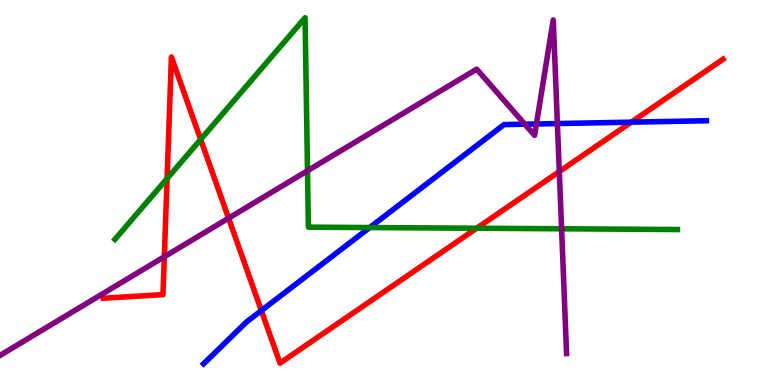[{'lines': ['blue', 'red'], 'intersections': [{'x': 3.37, 'y': 1.93}, {'x': 8.15, 'y': 6.83}]}, {'lines': ['green', 'red'], 'intersections': [{'x': 2.16, 'y': 5.36}, {'x': 2.59, 'y': 6.38}, {'x': 6.15, 'y': 4.07}]}, {'lines': ['purple', 'red'], 'intersections': [{'x': 2.12, 'y': 3.33}, {'x': 2.95, 'y': 4.33}, {'x': 7.22, 'y': 5.54}]}, {'lines': ['blue', 'green'], 'intersections': [{'x': 4.77, 'y': 4.09}]}, {'lines': ['blue', 'purple'], 'intersections': [{'x': 6.77, 'y': 6.77}, {'x': 6.92, 'y': 6.78}, {'x': 7.19, 'y': 6.79}]}, {'lines': ['green', 'purple'], 'intersections': [{'x': 3.97, 'y': 5.56}, {'x': 7.25, 'y': 4.06}]}]